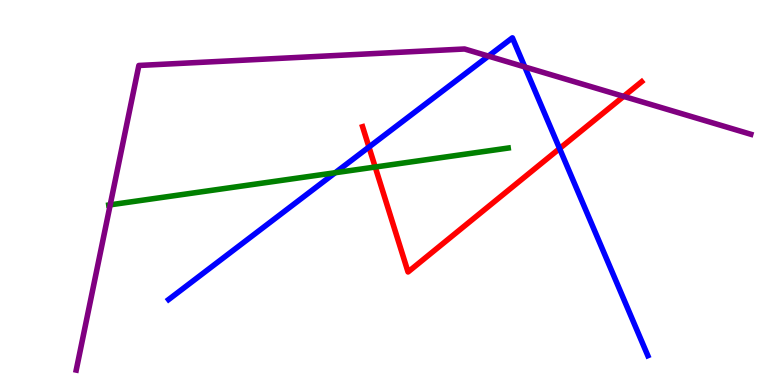[{'lines': ['blue', 'red'], 'intersections': [{'x': 4.76, 'y': 6.18}, {'x': 7.22, 'y': 6.14}]}, {'lines': ['green', 'red'], 'intersections': [{'x': 4.84, 'y': 5.66}]}, {'lines': ['purple', 'red'], 'intersections': [{'x': 8.05, 'y': 7.5}]}, {'lines': ['blue', 'green'], 'intersections': [{'x': 4.33, 'y': 5.51}]}, {'lines': ['blue', 'purple'], 'intersections': [{'x': 6.3, 'y': 8.54}, {'x': 6.77, 'y': 8.26}]}, {'lines': ['green', 'purple'], 'intersections': [{'x': 1.42, 'y': 4.68}]}]